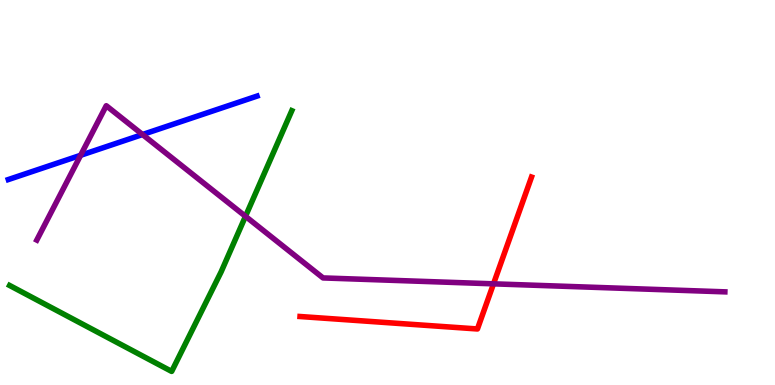[{'lines': ['blue', 'red'], 'intersections': []}, {'lines': ['green', 'red'], 'intersections': []}, {'lines': ['purple', 'red'], 'intersections': [{'x': 6.37, 'y': 2.63}]}, {'lines': ['blue', 'green'], 'intersections': []}, {'lines': ['blue', 'purple'], 'intersections': [{'x': 1.04, 'y': 5.97}, {'x': 1.84, 'y': 6.51}]}, {'lines': ['green', 'purple'], 'intersections': [{'x': 3.17, 'y': 4.38}]}]